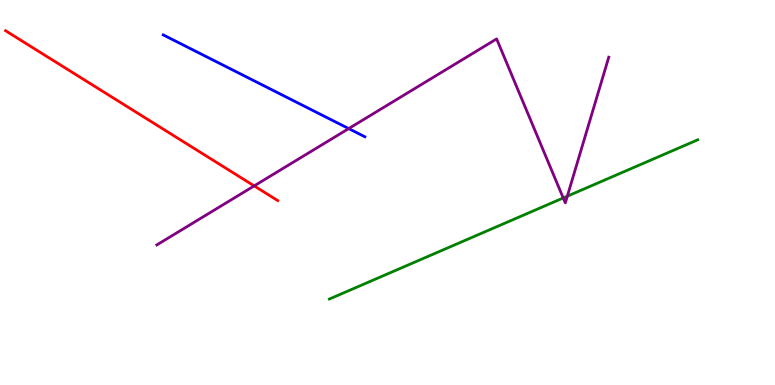[{'lines': ['blue', 'red'], 'intersections': []}, {'lines': ['green', 'red'], 'intersections': []}, {'lines': ['purple', 'red'], 'intersections': [{'x': 3.28, 'y': 5.17}]}, {'lines': ['blue', 'green'], 'intersections': []}, {'lines': ['blue', 'purple'], 'intersections': [{'x': 4.5, 'y': 6.66}]}, {'lines': ['green', 'purple'], 'intersections': [{'x': 7.27, 'y': 4.86}, {'x': 7.32, 'y': 4.9}]}]